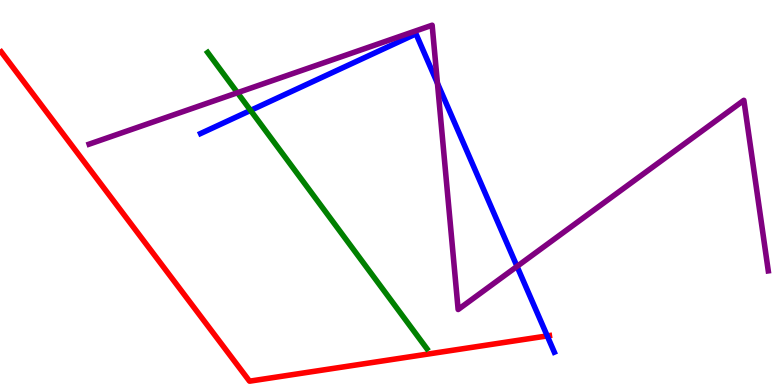[{'lines': ['blue', 'red'], 'intersections': [{'x': 7.06, 'y': 1.28}]}, {'lines': ['green', 'red'], 'intersections': []}, {'lines': ['purple', 'red'], 'intersections': []}, {'lines': ['blue', 'green'], 'intersections': [{'x': 3.23, 'y': 7.13}]}, {'lines': ['blue', 'purple'], 'intersections': [{'x': 5.64, 'y': 7.84}, {'x': 6.67, 'y': 3.08}]}, {'lines': ['green', 'purple'], 'intersections': [{'x': 3.06, 'y': 7.59}]}]